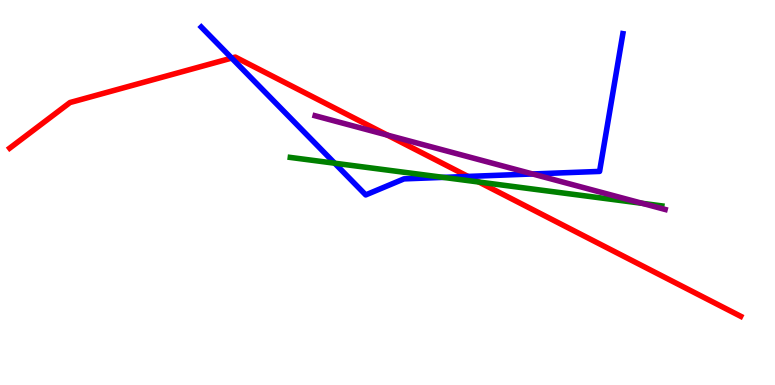[{'lines': ['blue', 'red'], 'intersections': [{'x': 2.99, 'y': 8.49}, {'x': 6.04, 'y': 5.42}]}, {'lines': ['green', 'red'], 'intersections': [{'x': 6.18, 'y': 5.27}]}, {'lines': ['purple', 'red'], 'intersections': [{'x': 5.0, 'y': 6.49}]}, {'lines': ['blue', 'green'], 'intersections': [{'x': 4.32, 'y': 5.76}, {'x': 5.72, 'y': 5.39}]}, {'lines': ['blue', 'purple'], 'intersections': [{'x': 6.87, 'y': 5.48}]}, {'lines': ['green', 'purple'], 'intersections': [{'x': 8.29, 'y': 4.72}]}]